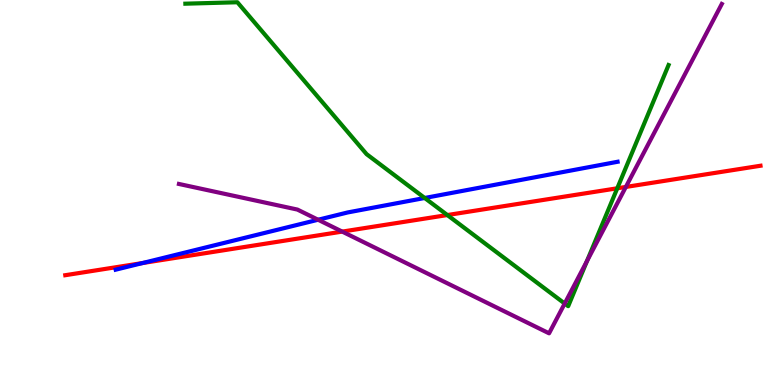[{'lines': ['blue', 'red'], 'intersections': [{'x': 1.84, 'y': 3.17}]}, {'lines': ['green', 'red'], 'intersections': [{'x': 5.77, 'y': 4.41}, {'x': 7.96, 'y': 5.11}]}, {'lines': ['purple', 'red'], 'intersections': [{'x': 4.42, 'y': 3.98}, {'x': 8.08, 'y': 5.14}]}, {'lines': ['blue', 'green'], 'intersections': [{'x': 5.48, 'y': 4.86}]}, {'lines': ['blue', 'purple'], 'intersections': [{'x': 4.1, 'y': 4.29}]}, {'lines': ['green', 'purple'], 'intersections': [{'x': 7.29, 'y': 2.12}, {'x': 7.57, 'y': 3.22}]}]